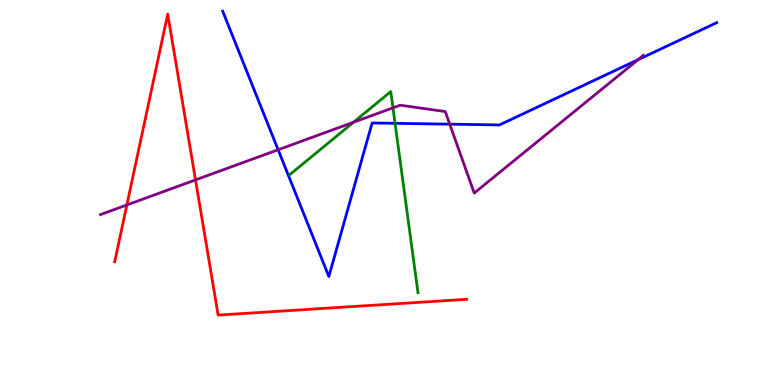[{'lines': ['blue', 'red'], 'intersections': []}, {'lines': ['green', 'red'], 'intersections': []}, {'lines': ['purple', 'red'], 'intersections': [{'x': 1.64, 'y': 4.68}, {'x': 2.52, 'y': 5.33}]}, {'lines': ['blue', 'green'], 'intersections': [{'x': 5.1, 'y': 6.8}]}, {'lines': ['blue', 'purple'], 'intersections': [{'x': 3.59, 'y': 6.11}, {'x': 5.8, 'y': 6.77}, {'x': 8.23, 'y': 8.45}]}, {'lines': ['green', 'purple'], 'intersections': [{'x': 4.56, 'y': 6.82}, {'x': 5.07, 'y': 7.2}]}]